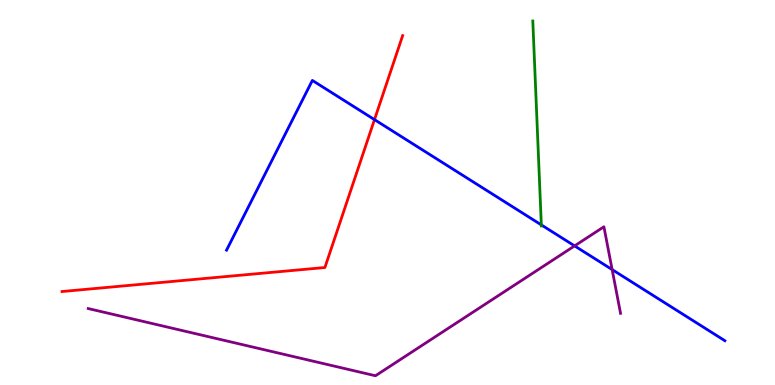[{'lines': ['blue', 'red'], 'intersections': [{'x': 4.83, 'y': 6.89}]}, {'lines': ['green', 'red'], 'intersections': []}, {'lines': ['purple', 'red'], 'intersections': []}, {'lines': ['blue', 'green'], 'intersections': [{'x': 6.98, 'y': 4.16}]}, {'lines': ['blue', 'purple'], 'intersections': [{'x': 7.41, 'y': 3.61}, {'x': 7.9, 'y': 3.0}]}, {'lines': ['green', 'purple'], 'intersections': []}]